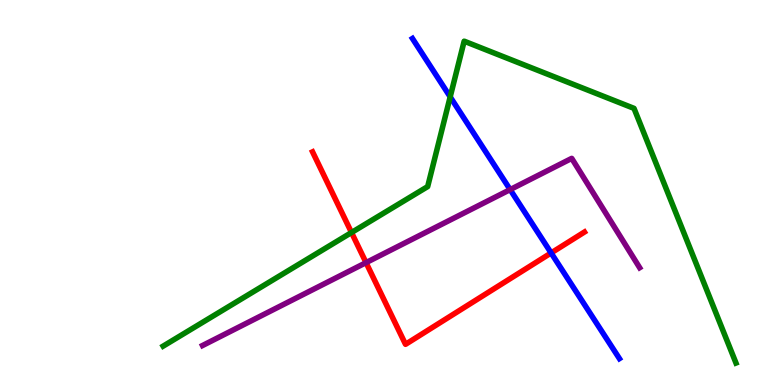[{'lines': ['blue', 'red'], 'intersections': [{'x': 7.11, 'y': 3.43}]}, {'lines': ['green', 'red'], 'intersections': [{'x': 4.54, 'y': 3.96}]}, {'lines': ['purple', 'red'], 'intersections': [{'x': 4.72, 'y': 3.18}]}, {'lines': ['blue', 'green'], 'intersections': [{'x': 5.81, 'y': 7.48}]}, {'lines': ['blue', 'purple'], 'intersections': [{'x': 6.58, 'y': 5.08}]}, {'lines': ['green', 'purple'], 'intersections': []}]